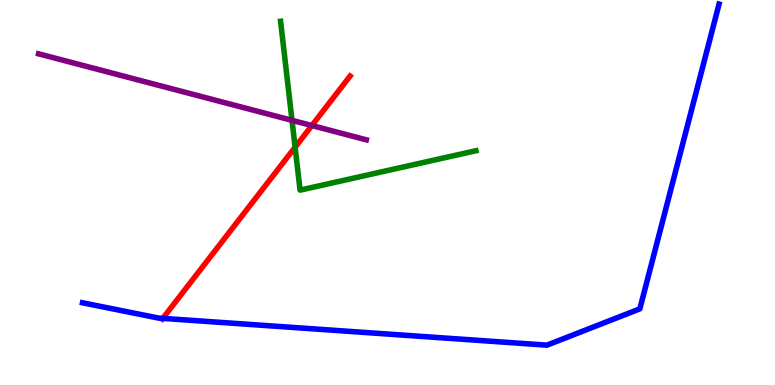[{'lines': ['blue', 'red'], 'intersections': [{'x': 2.1, 'y': 1.73}]}, {'lines': ['green', 'red'], 'intersections': [{'x': 3.81, 'y': 6.18}]}, {'lines': ['purple', 'red'], 'intersections': [{'x': 4.02, 'y': 6.74}]}, {'lines': ['blue', 'green'], 'intersections': []}, {'lines': ['blue', 'purple'], 'intersections': []}, {'lines': ['green', 'purple'], 'intersections': [{'x': 3.77, 'y': 6.87}]}]